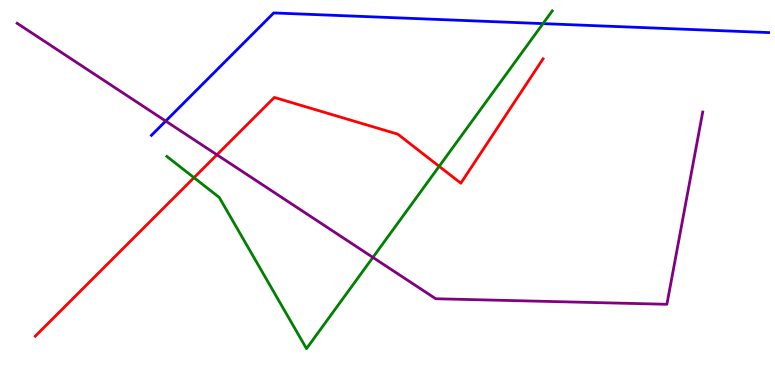[{'lines': ['blue', 'red'], 'intersections': []}, {'lines': ['green', 'red'], 'intersections': [{'x': 2.5, 'y': 5.39}, {'x': 5.67, 'y': 5.68}]}, {'lines': ['purple', 'red'], 'intersections': [{'x': 2.8, 'y': 5.98}]}, {'lines': ['blue', 'green'], 'intersections': [{'x': 7.01, 'y': 9.39}]}, {'lines': ['blue', 'purple'], 'intersections': [{'x': 2.14, 'y': 6.86}]}, {'lines': ['green', 'purple'], 'intersections': [{'x': 4.81, 'y': 3.31}]}]